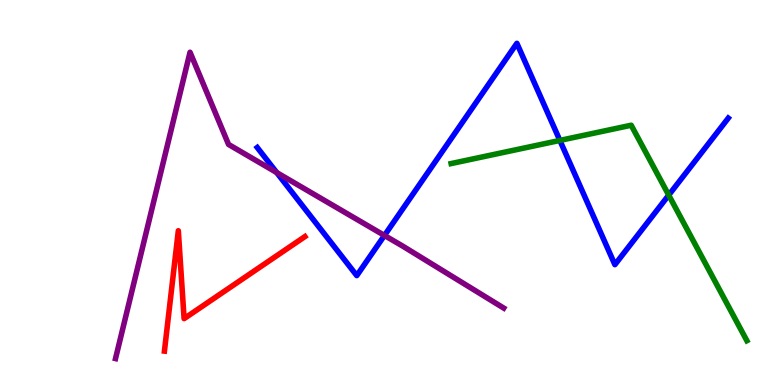[{'lines': ['blue', 'red'], 'intersections': []}, {'lines': ['green', 'red'], 'intersections': []}, {'lines': ['purple', 'red'], 'intersections': []}, {'lines': ['blue', 'green'], 'intersections': [{'x': 7.22, 'y': 6.35}, {'x': 8.63, 'y': 4.93}]}, {'lines': ['blue', 'purple'], 'intersections': [{'x': 3.57, 'y': 5.52}, {'x': 4.96, 'y': 3.88}]}, {'lines': ['green', 'purple'], 'intersections': []}]